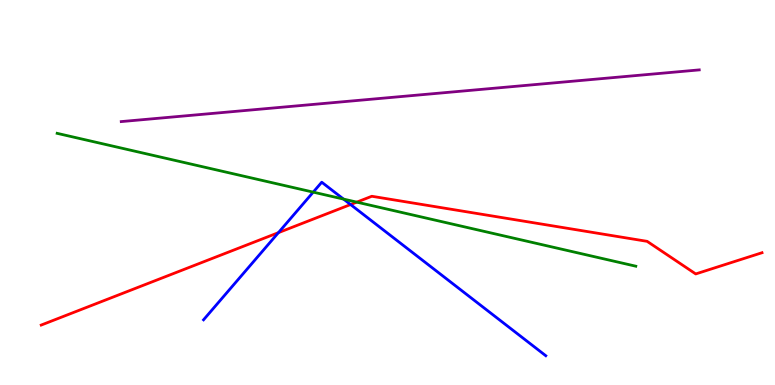[{'lines': ['blue', 'red'], 'intersections': [{'x': 3.59, 'y': 3.96}, {'x': 4.52, 'y': 4.69}]}, {'lines': ['green', 'red'], 'intersections': [{'x': 4.6, 'y': 4.75}]}, {'lines': ['purple', 'red'], 'intersections': []}, {'lines': ['blue', 'green'], 'intersections': [{'x': 4.04, 'y': 5.01}, {'x': 4.43, 'y': 4.83}]}, {'lines': ['blue', 'purple'], 'intersections': []}, {'lines': ['green', 'purple'], 'intersections': []}]